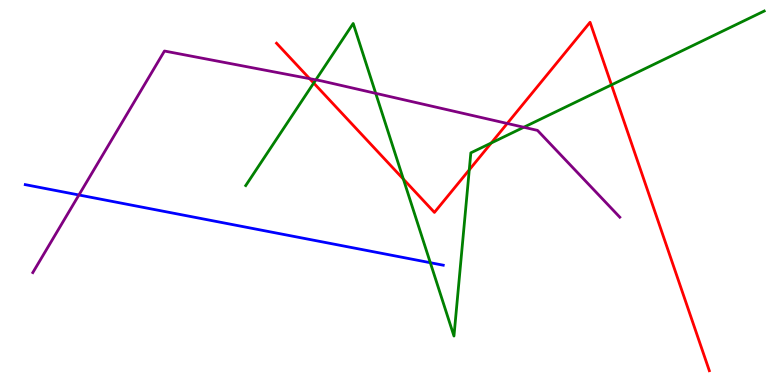[{'lines': ['blue', 'red'], 'intersections': []}, {'lines': ['green', 'red'], 'intersections': [{'x': 4.05, 'y': 7.84}, {'x': 5.2, 'y': 5.35}, {'x': 6.06, 'y': 5.59}, {'x': 6.34, 'y': 6.29}, {'x': 7.89, 'y': 7.8}]}, {'lines': ['purple', 'red'], 'intersections': [{'x': 3.99, 'y': 7.96}, {'x': 6.55, 'y': 6.79}]}, {'lines': ['blue', 'green'], 'intersections': [{'x': 5.55, 'y': 3.18}]}, {'lines': ['blue', 'purple'], 'intersections': [{'x': 1.02, 'y': 4.94}]}, {'lines': ['green', 'purple'], 'intersections': [{'x': 4.08, 'y': 7.93}, {'x': 4.85, 'y': 7.58}, {'x': 6.76, 'y': 6.69}]}]